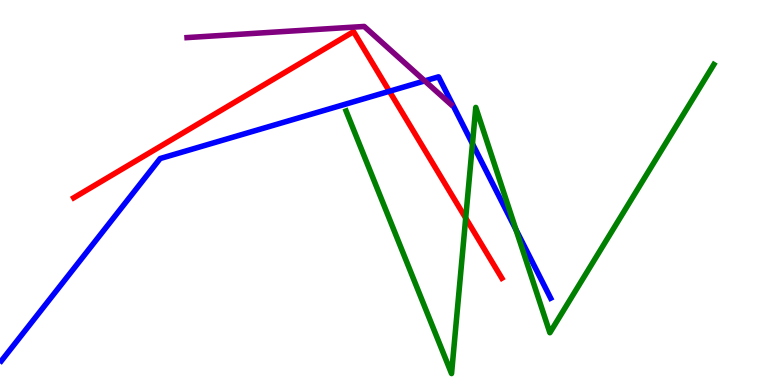[{'lines': ['blue', 'red'], 'intersections': [{'x': 5.02, 'y': 7.63}]}, {'lines': ['green', 'red'], 'intersections': [{'x': 6.01, 'y': 4.34}]}, {'lines': ['purple', 'red'], 'intersections': []}, {'lines': ['blue', 'green'], 'intersections': [{'x': 6.1, 'y': 6.27}, {'x': 6.66, 'y': 4.03}]}, {'lines': ['blue', 'purple'], 'intersections': [{'x': 5.48, 'y': 7.9}]}, {'lines': ['green', 'purple'], 'intersections': []}]